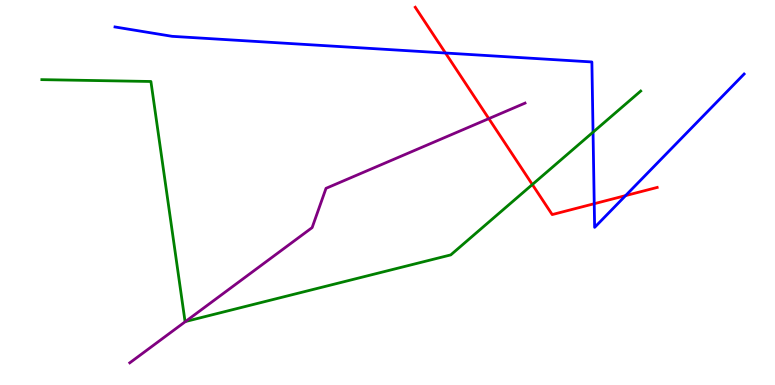[{'lines': ['blue', 'red'], 'intersections': [{'x': 5.75, 'y': 8.62}, {'x': 7.67, 'y': 4.71}, {'x': 8.07, 'y': 4.92}]}, {'lines': ['green', 'red'], 'intersections': [{'x': 6.87, 'y': 5.21}]}, {'lines': ['purple', 'red'], 'intersections': [{'x': 6.31, 'y': 6.92}]}, {'lines': ['blue', 'green'], 'intersections': [{'x': 7.65, 'y': 6.57}]}, {'lines': ['blue', 'purple'], 'intersections': []}, {'lines': ['green', 'purple'], 'intersections': [{'x': 2.39, 'y': 1.65}]}]